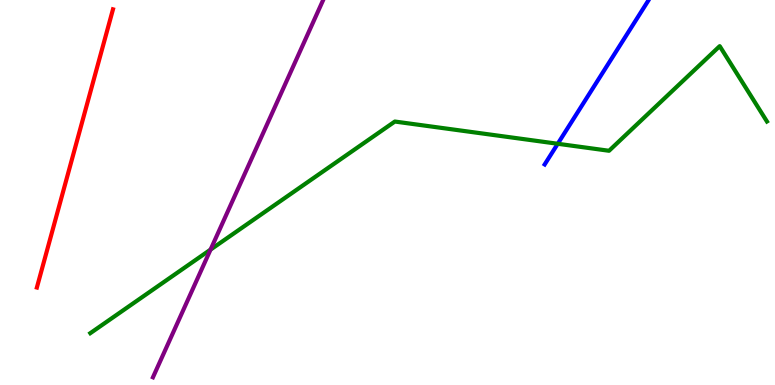[{'lines': ['blue', 'red'], 'intersections': []}, {'lines': ['green', 'red'], 'intersections': []}, {'lines': ['purple', 'red'], 'intersections': []}, {'lines': ['blue', 'green'], 'intersections': [{'x': 7.2, 'y': 6.27}]}, {'lines': ['blue', 'purple'], 'intersections': []}, {'lines': ['green', 'purple'], 'intersections': [{'x': 2.72, 'y': 3.52}]}]